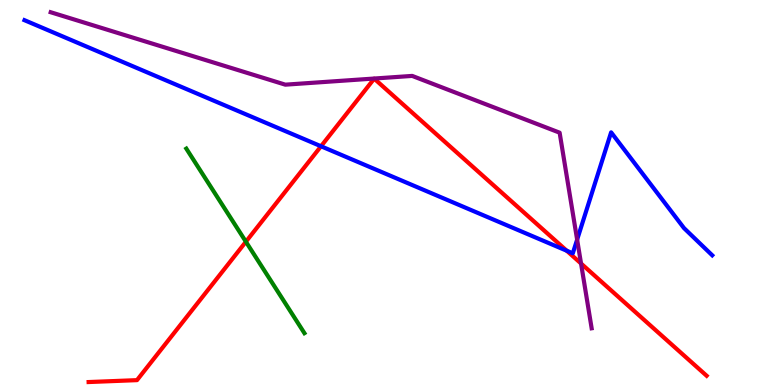[{'lines': ['blue', 'red'], 'intersections': [{'x': 4.14, 'y': 6.2}, {'x': 7.31, 'y': 3.49}]}, {'lines': ['green', 'red'], 'intersections': [{'x': 3.17, 'y': 3.72}]}, {'lines': ['purple', 'red'], 'intersections': [{'x': 7.5, 'y': 3.16}]}, {'lines': ['blue', 'green'], 'intersections': []}, {'lines': ['blue', 'purple'], 'intersections': [{'x': 7.45, 'y': 3.78}]}, {'lines': ['green', 'purple'], 'intersections': []}]